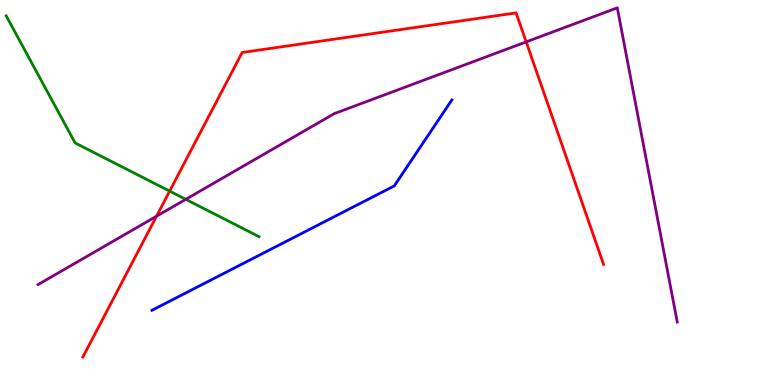[{'lines': ['blue', 'red'], 'intersections': []}, {'lines': ['green', 'red'], 'intersections': [{'x': 2.19, 'y': 5.04}]}, {'lines': ['purple', 'red'], 'intersections': [{'x': 2.02, 'y': 4.38}, {'x': 6.79, 'y': 8.91}]}, {'lines': ['blue', 'green'], 'intersections': []}, {'lines': ['blue', 'purple'], 'intersections': []}, {'lines': ['green', 'purple'], 'intersections': [{'x': 2.4, 'y': 4.82}]}]